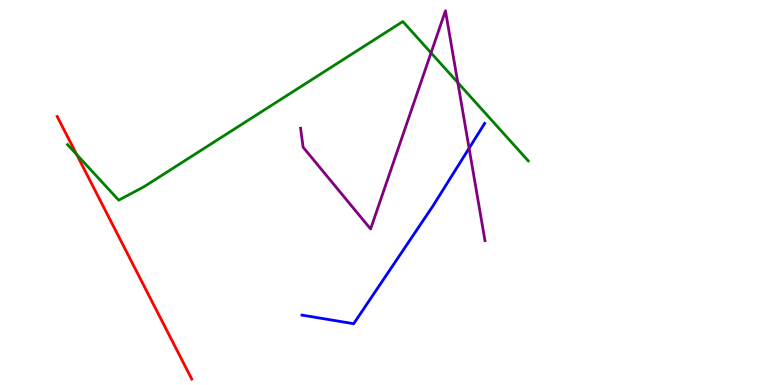[{'lines': ['blue', 'red'], 'intersections': []}, {'lines': ['green', 'red'], 'intersections': [{'x': 0.989, 'y': 5.99}]}, {'lines': ['purple', 'red'], 'intersections': []}, {'lines': ['blue', 'green'], 'intersections': []}, {'lines': ['blue', 'purple'], 'intersections': [{'x': 6.05, 'y': 6.15}]}, {'lines': ['green', 'purple'], 'intersections': [{'x': 5.56, 'y': 8.63}, {'x': 5.91, 'y': 7.85}]}]